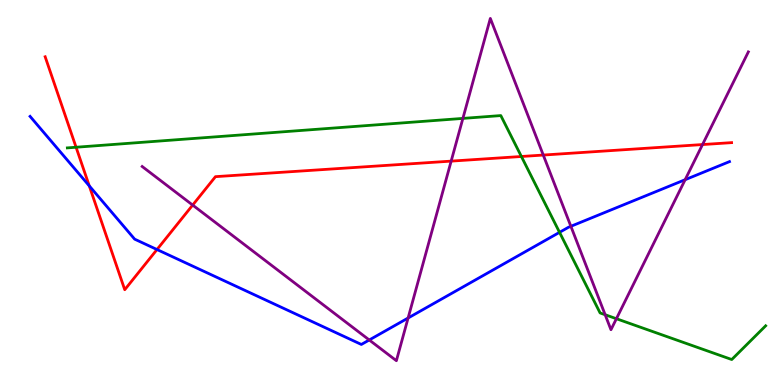[{'lines': ['blue', 'red'], 'intersections': [{'x': 1.15, 'y': 5.17}, {'x': 2.03, 'y': 3.52}]}, {'lines': ['green', 'red'], 'intersections': [{'x': 0.982, 'y': 6.18}, {'x': 6.73, 'y': 5.94}]}, {'lines': ['purple', 'red'], 'intersections': [{'x': 2.49, 'y': 4.67}, {'x': 5.82, 'y': 5.82}, {'x': 7.01, 'y': 5.97}, {'x': 9.06, 'y': 6.25}]}, {'lines': ['blue', 'green'], 'intersections': [{'x': 7.22, 'y': 3.97}]}, {'lines': ['blue', 'purple'], 'intersections': [{'x': 4.76, 'y': 1.17}, {'x': 5.27, 'y': 1.74}, {'x': 7.37, 'y': 4.12}, {'x': 8.84, 'y': 5.33}]}, {'lines': ['green', 'purple'], 'intersections': [{'x': 5.97, 'y': 6.92}, {'x': 7.81, 'y': 1.83}, {'x': 7.95, 'y': 1.72}]}]